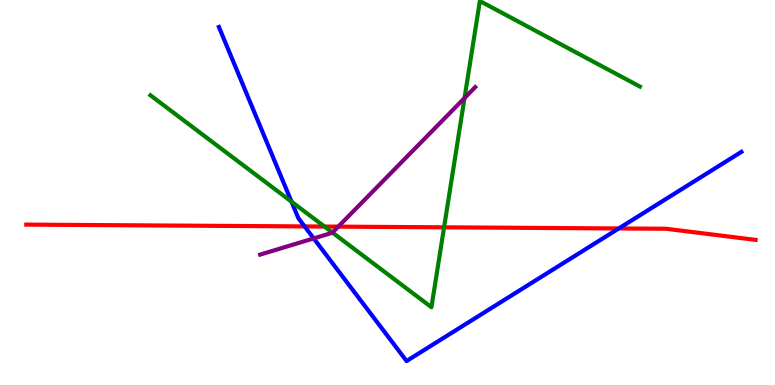[{'lines': ['blue', 'red'], 'intersections': [{'x': 3.93, 'y': 4.12}, {'x': 7.98, 'y': 4.07}]}, {'lines': ['green', 'red'], 'intersections': [{'x': 4.19, 'y': 4.12}, {'x': 5.73, 'y': 4.1}]}, {'lines': ['purple', 'red'], 'intersections': [{'x': 4.36, 'y': 4.11}]}, {'lines': ['blue', 'green'], 'intersections': [{'x': 3.76, 'y': 4.76}]}, {'lines': ['blue', 'purple'], 'intersections': [{'x': 4.05, 'y': 3.81}]}, {'lines': ['green', 'purple'], 'intersections': [{'x': 4.29, 'y': 3.96}, {'x': 5.99, 'y': 7.45}]}]